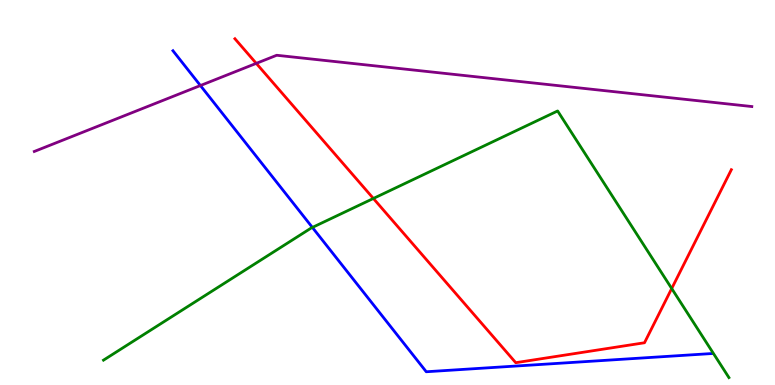[{'lines': ['blue', 'red'], 'intersections': []}, {'lines': ['green', 'red'], 'intersections': [{'x': 4.82, 'y': 4.85}, {'x': 8.67, 'y': 2.51}]}, {'lines': ['purple', 'red'], 'intersections': [{'x': 3.31, 'y': 8.35}]}, {'lines': ['blue', 'green'], 'intersections': [{'x': 4.03, 'y': 4.09}]}, {'lines': ['blue', 'purple'], 'intersections': [{'x': 2.59, 'y': 7.78}]}, {'lines': ['green', 'purple'], 'intersections': []}]